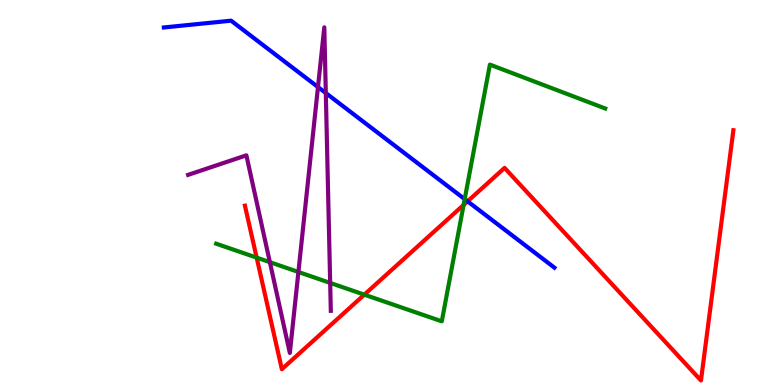[{'lines': ['blue', 'red'], 'intersections': [{'x': 6.03, 'y': 4.77}]}, {'lines': ['green', 'red'], 'intersections': [{'x': 3.31, 'y': 3.31}, {'x': 4.7, 'y': 2.35}, {'x': 5.98, 'y': 4.68}]}, {'lines': ['purple', 'red'], 'intersections': []}, {'lines': ['blue', 'green'], 'intersections': [{'x': 6.0, 'y': 4.83}]}, {'lines': ['blue', 'purple'], 'intersections': [{'x': 4.1, 'y': 7.74}, {'x': 4.2, 'y': 7.58}]}, {'lines': ['green', 'purple'], 'intersections': [{'x': 3.48, 'y': 3.19}, {'x': 3.85, 'y': 2.94}, {'x': 4.26, 'y': 2.65}]}]